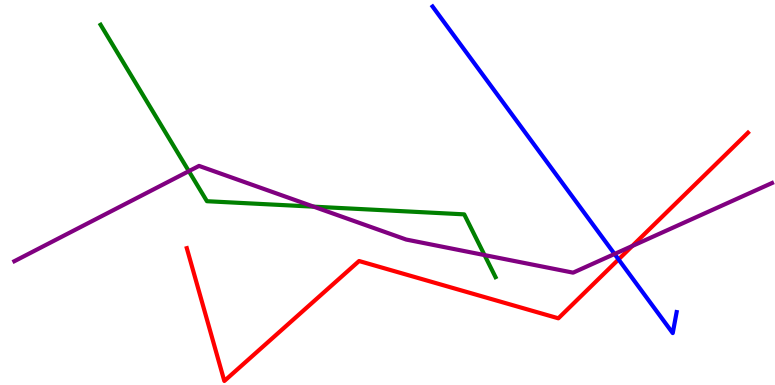[{'lines': ['blue', 'red'], 'intersections': [{'x': 7.98, 'y': 3.26}]}, {'lines': ['green', 'red'], 'intersections': []}, {'lines': ['purple', 'red'], 'intersections': [{'x': 8.16, 'y': 3.61}]}, {'lines': ['blue', 'green'], 'intersections': []}, {'lines': ['blue', 'purple'], 'intersections': [{'x': 7.93, 'y': 3.4}]}, {'lines': ['green', 'purple'], 'intersections': [{'x': 2.44, 'y': 5.55}, {'x': 4.05, 'y': 4.63}, {'x': 6.25, 'y': 3.37}]}]